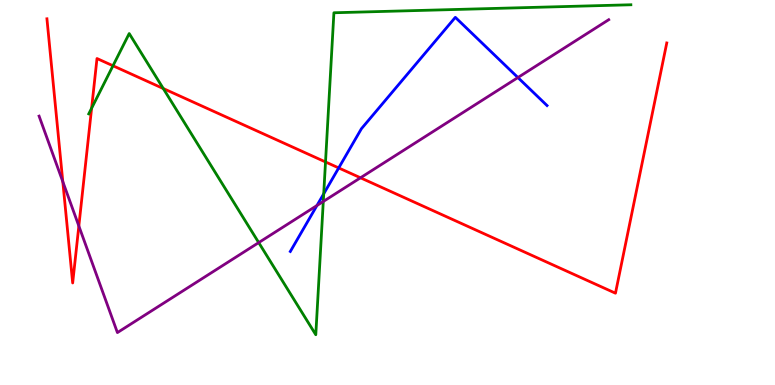[{'lines': ['blue', 'red'], 'intersections': [{'x': 4.37, 'y': 5.64}]}, {'lines': ['green', 'red'], 'intersections': [{'x': 1.18, 'y': 7.19}, {'x': 1.46, 'y': 8.29}, {'x': 2.11, 'y': 7.7}, {'x': 4.2, 'y': 5.79}]}, {'lines': ['purple', 'red'], 'intersections': [{'x': 0.81, 'y': 5.28}, {'x': 1.02, 'y': 4.13}, {'x': 4.65, 'y': 5.38}]}, {'lines': ['blue', 'green'], 'intersections': [{'x': 4.18, 'y': 4.97}]}, {'lines': ['blue', 'purple'], 'intersections': [{'x': 4.09, 'y': 4.66}, {'x': 6.68, 'y': 7.99}]}, {'lines': ['green', 'purple'], 'intersections': [{'x': 3.34, 'y': 3.7}, {'x': 4.17, 'y': 4.77}]}]